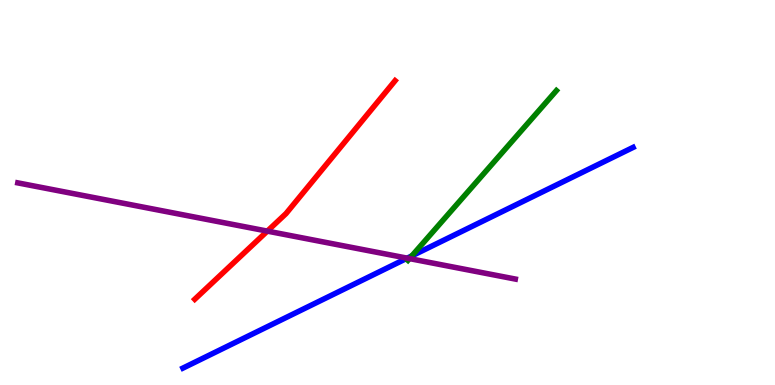[{'lines': ['blue', 'red'], 'intersections': []}, {'lines': ['green', 'red'], 'intersections': []}, {'lines': ['purple', 'red'], 'intersections': [{'x': 3.45, 'y': 4.0}]}, {'lines': ['blue', 'green'], 'intersections': [{'x': 5.31, 'y': 3.35}]}, {'lines': ['blue', 'purple'], 'intersections': [{'x': 5.25, 'y': 3.29}]}, {'lines': ['green', 'purple'], 'intersections': [{'x': 5.28, 'y': 3.28}]}]